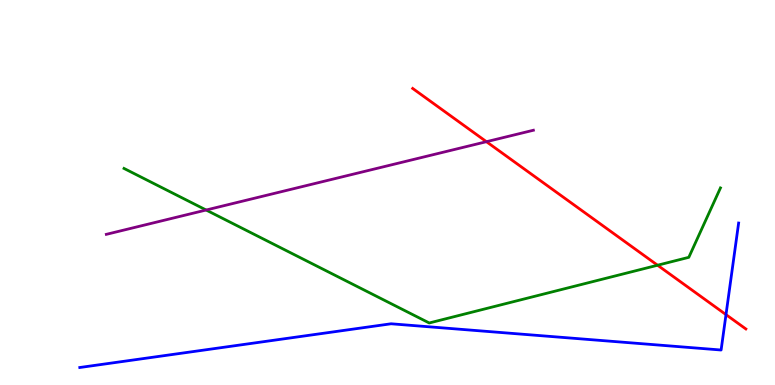[{'lines': ['blue', 'red'], 'intersections': [{'x': 9.37, 'y': 1.83}]}, {'lines': ['green', 'red'], 'intersections': [{'x': 8.48, 'y': 3.11}]}, {'lines': ['purple', 'red'], 'intersections': [{'x': 6.28, 'y': 6.32}]}, {'lines': ['blue', 'green'], 'intersections': []}, {'lines': ['blue', 'purple'], 'intersections': []}, {'lines': ['green', 'purple'], 'intersections': [{'x': 2.66, 'y': 4.55}]}]